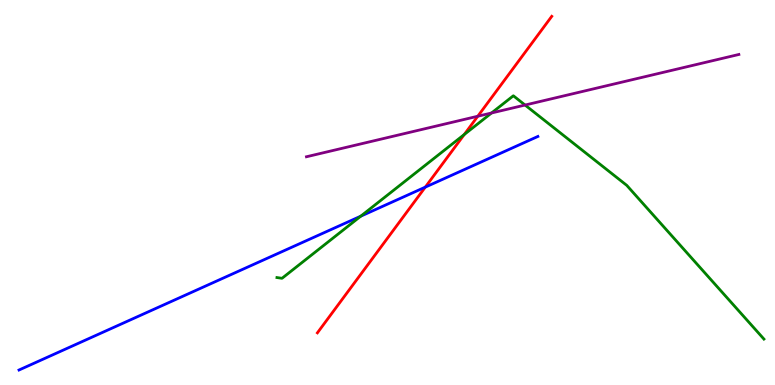[{'lines': ['blue', 'red'], 'intersections': [{'x': 5.49, 'y': 5.14}]}, {'lines': ['green', 'red'], 'intersections': [{'x': 5.99, 'y': 6.51}]}, {'lines': ['purple', 'red'], 'intersections': [{'x': 6.16, 'y': 6.98}]}, {'lines': ['blue', 'green'], 'intersections': [{'x': 4.65, 'y': 4.38}]}, {'lines': ['blue', 'purple'], 'intersections': []}, {'lines': ['green', 'purple'], 'intersections': [{'x': 6.34, 'y': 7.07}, {'x': 6.78, 'y': 7.27}]}]